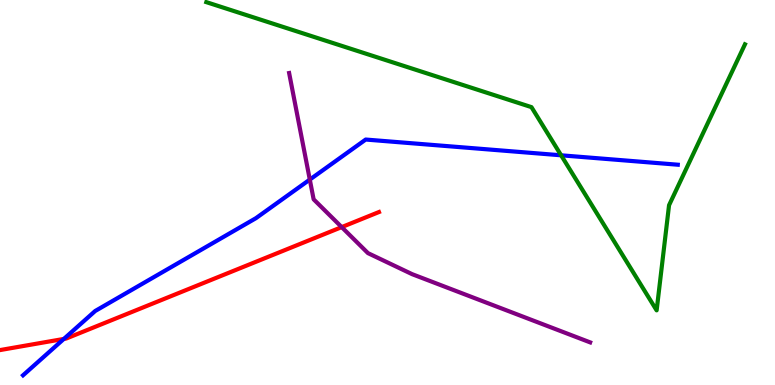[{'lines': ['blue', 'red'], 'intersections': [{'x': 0.824, 'y': 1.2}]}, {'lines': ['green', 'red'], 'intersections': []}, {'lines': ['purple', 'red'], 'intersections': [{'x': 4.41, 'y': 4.1}]}, {'lines': ['blue', 'green'], 'intersections': [{'x': 7.24, 'y': 5.97}]}, {'lines': ['blue', 'purple'], 'intersections': [{'x': 4.0, 'y': 5.34}]}, {'lines': ['green', 'purple'], 'intersections': []}]